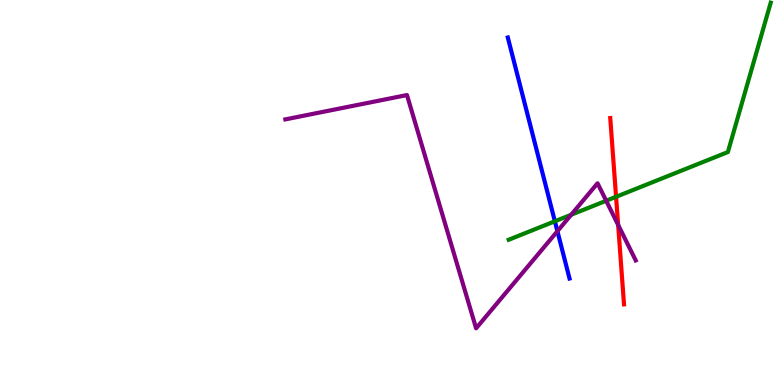[{'lines': ['blue', 'red'], 'intersections': []}, {'lines': ['green', 'red'], 'intersections': [{'x': 7.95, 'y': 4.89}]}, {'lines': ['purple', 'red'], 'intersections': [{'x': 7.98, 'y': 4.16}]}, {'lines': ['blue', 'green'], 'intersections': [{'x': 7.16, 'y': 4.25}]}, {'lines': ['blue', 'purple'], 'intersections': [{'x': 7.19, 'y': 3.99}]}, {'lines': ['green', 'purple'], 'intersections': [{'x': 7.37, 'y': 4.42}, {'x': 7.82, 'y': 4.79}]}]